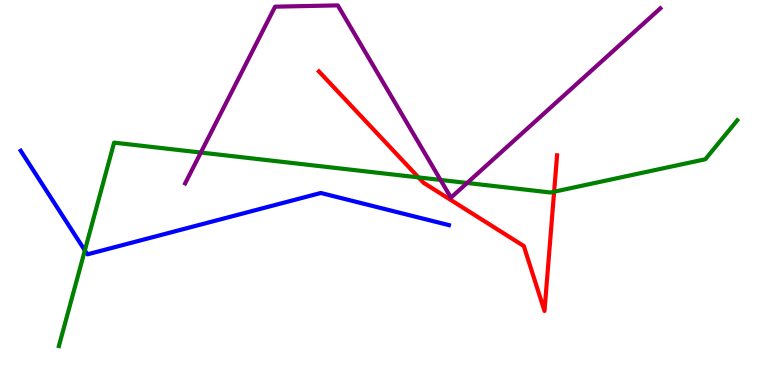[{'lines': ['blue', 'red'], 'intersections': []}, {'lines': ['green', 'red'], 'intersections': [{'x': 5.4, 'y': 5.39}, {'x': 7.15, 'y': 5.02}]}, {'lines': ['purple', 'red'], 'intersections': []}, {'lines': ['blue', 'green'], 'intersections': [{'x': 1.09, 'y': 3.5}]}, {'lines': ['blue', 'purple'], 'intersections': []}, {'lines': ['green', 'purple'], 'intersections': [{'x': 2.59, 'y': 6.04}, {'x': 5.68, 'y': 5.33}, {'x': 6.03, 'y': 5.25}]}]